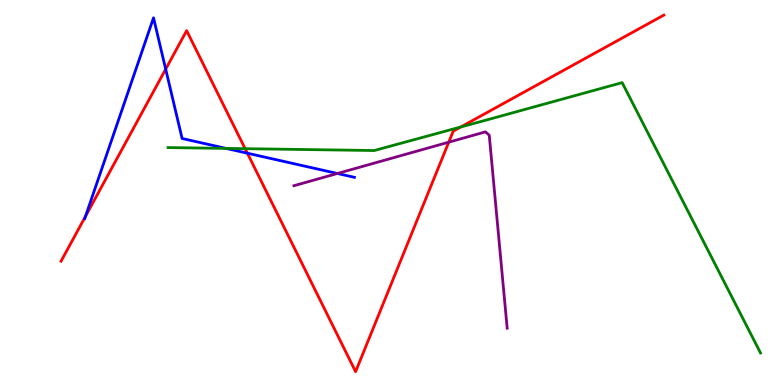[{'lines': ['blue', 'red'], 'intersections': [{'x': 1.1, 'y': 4.38}, {'x': 2.14, 'y': 8.2}, {'x': 3.19, 'y': 6.02}]}, {'lines': ['green', 'red'], 'intersections': [{'x': 3.16, 'y': 6.14}, {'x': 5.95, 'y': 6.7}]}, {'lines': ['purple', 'red'], 'intersections': [{'x': 5.79, 'y': 6.31}]}, {'lines': ['blue', 'green'], 'intersections': [{'x': 2.92, 'y': 6.15}]}, {'lines': ['blue', 'purple'], 'intersections': [{'x': 4.35, 'y': 5.49}]}, {'lines': ['green', 'purple'], 'intersections': []}]